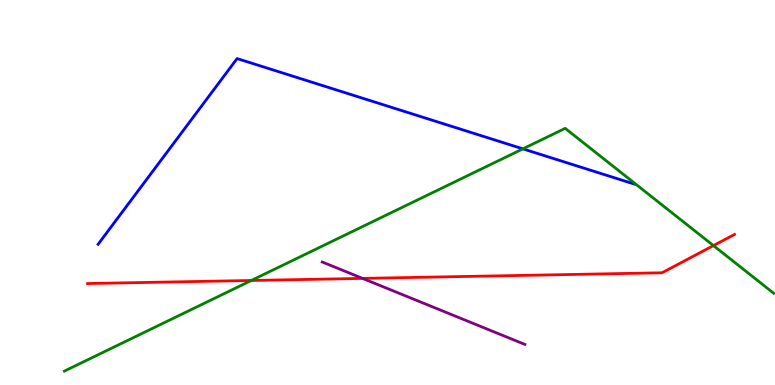[{'lines': ['blue', 'red'], 'intersections': []}, {'lines': ['green', 'red'], 'intersections': [{'x': 3.24, 'y': 2.71}, {'x': 9.21, 'y': 3.62}]}, {'lines': ['purple', 'red'], 'intersections': [{'x': 4.68, 'y': 2.77}]}, {'lines': ['blue', 'green'], 'intersections': [{'x': 6.75, 'y': 6.13}]}, {'lines': ['blue', 'purple'], 'intersections': []}, {'lines': ['green', 'purple'], 'intersections': []}]